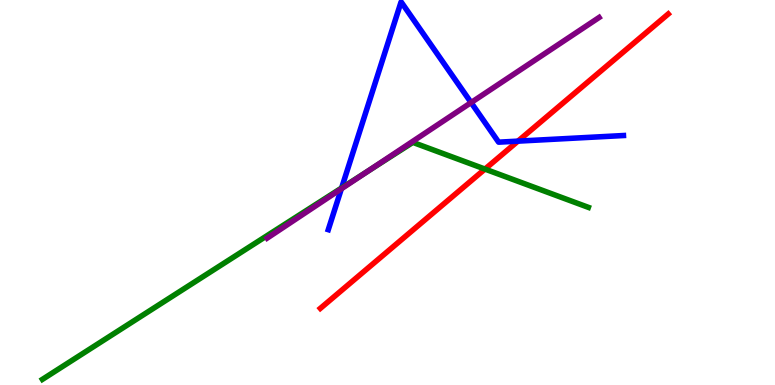[{'lines': ['blue', 'red'], 'intersections': [{'x': 6.68, 'y': 6.33}]}, {'lines': ['green', 'red'], 'intersections': [{'x': 6.26, 'y': 5.61}]}, {'lines': ['purple', 'red'], 'intersections': []}, {'lines': ['blue', 'green'], 'intersections': [{'x': 4.41, 'y': 5.12}]}, {'lines': ['blue', 'purple'], 'intersections': [{'x': 4.4, 'y': 5.1}, {'x': 6.08, 'y': 7.34}]}, {'lines': ['green', 'purple'], 'intersections': [{'x': 4.75, 'y': 5.56}]}]